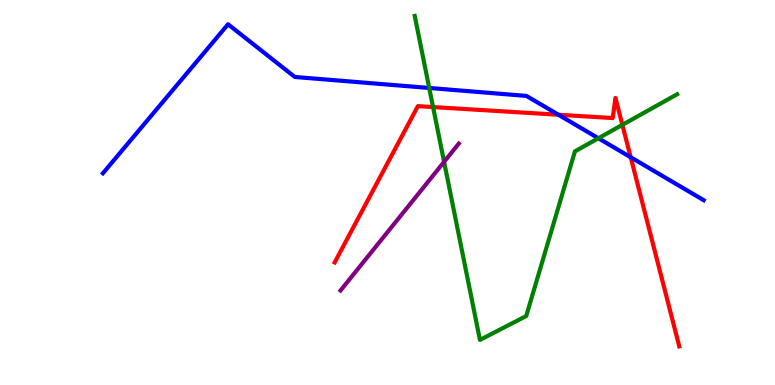[{'lines': ['blue', 'red'], 'intersections': [{'x': 7.21, 'y': 7.02}, {'x': 8.14, 'y': 5.92}]}, {'lines': ['green', 'red'], 'intersections': [{'x': 5.59, 'y': 7.22}, {'x': 8.03, 'y': 6.76}]}, {'lines': ['purple', 'red'], 'intersections': []}, {'lines': ['blue', 'green'], 'intersections': [{'x': 5.54, 'y': 7.72}, {'x': 7.72, 'y': 6.41}]}, {'lines': ['blue', 'purple'], 'intersections': []}, {'lines': ['green', 'purple'], 'intersections': [{'x': 5.73, 'y': 5.8}]}]